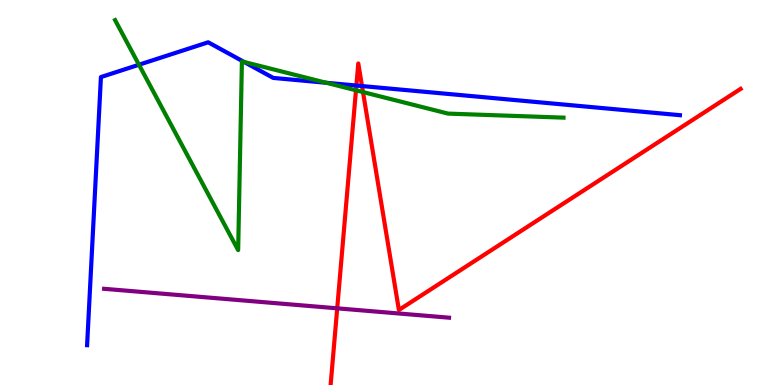[{'lines': ['blue', 'red'], 'intersections': [{'x': 4.6, 'y': 7.78}, {'x': 4.67, 'y': 7.77}]}, {'lines': ['green', 'red'], 'intersections': [{'x': 4.59, 'y': 7.65}, {'x': 4.68, 'y': 7.61}]}, {'lines': ['purple', 'red'], 'intersections': [{'x': 4.35, 'y': 1.99}]}, {'lines': ['blue', 'green'], 'intersections': [{'x': 1.79, 'y': 8.32}, {'x': 3.15, 'y': 8.39}, {'x': 4.21, 'y': 7.85}]}, {'lines': ['blue', 'purple'], 'intersections': []}, {'lines': ['green', 'purple'], 'intersections': []}]